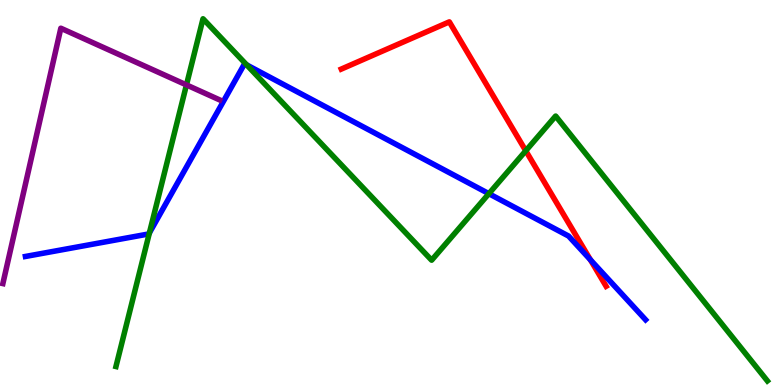[{'lines': ['blue', 'red'], 'intersections': [{'x': 7.62, 'y': 3.25}]}, {'lines': ['green', 'red'], 'intersections': [{'x': 6.78, 'y': 6.08}]}, {'lines': ['purple', 'red'], 'intersections': []}, {'lines': ['blue', 'green'], 'intersections': [{'x': 1.93, 'y': 3.95}, {'x': 3.18, 'y': 8.31}, {'x': 6.31, 'y': 4.97}]}, {'lines': ['blue', 'purple'], 'intersections': []}, {'lines': ['green', 'purple'], 'intersections': [{'x': 2.41, 'y': 7.79}]}]